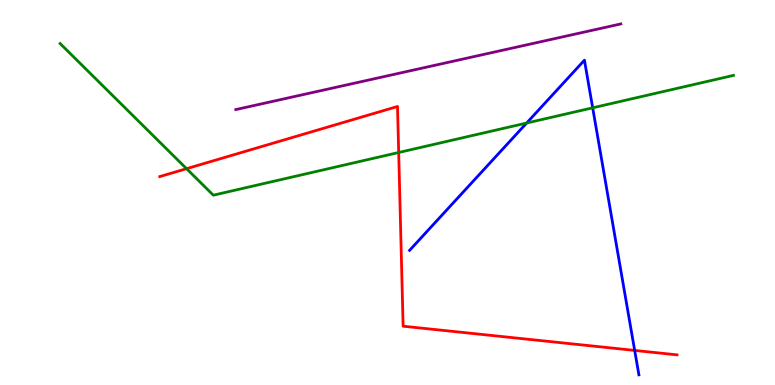[{'lines': ['blue', 'red'], 'intersections': [{'x': 8.19, 'y': 0.898}]}, {'lines': ['green', 'red'], 'intersections': [{'x': 2.41, 'y': 5.62}, {'x': 5.14, 'y': 6.04}]}, {'lines': ['purple', 'red'], 'intersections': []}, {'lines': ['blue', 'green'], 'intersections': [{'x': 6.8, 'y': 6.8}, {'x': 7.65, 'y': 7.2}]}, {'lines': ['blue', 'purple'], 'intersections': []}, {'lines': ['green', 'purple'], 'intersections': []}]